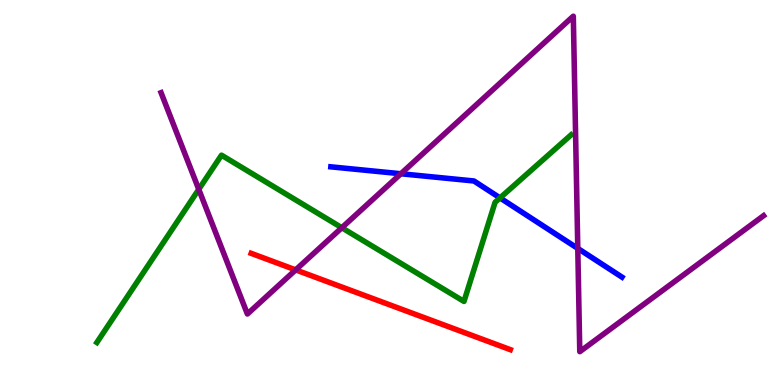[{'lines': ['blue', 'red'], 'intersections': []}, {'lines': ['green', 'red'], 'intersections': []}, {'lines': ['purple', 'red'], 'intersections': [{'x': 3.82, 'y': 2.99}]}, {'lines': ['blue', 'green'], 'intersections': [{'x': 6.45, 'y': 4.86}]}, {'lines': ['blue', 'purple'], 'intersections': [{'x': 5.17, 'y': 5.49}, {'x': 7.46, 'y': 3.55}]}, {'lines': ['green', 'purple'], 'intersections': [{'x': 2.56, 'y': 5.08}, {'x': 4.41, 'y': 4.08}]}]